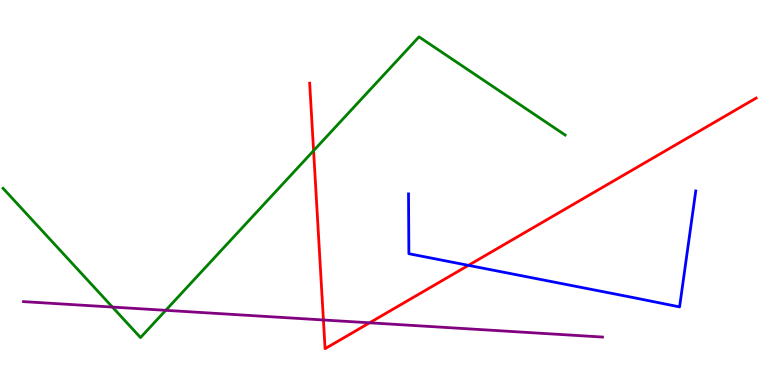[{'lines': ['blue', 'red'], 'intersections': [{'x': 6.04, 'y': 3.11}]}, {'lines': ['green', 'red'], 'intersections': [{'x': 4.05, 'y': 6.09}]}, {'lines': ['purple', 'red'], 'intersections': [{'x': 4.17, 'y': 1.69}, {'x': 4.77, 'y': 1.62}]}, {'lines': ['blue', 'green'], 'intersections': []}, {'lines': ['blue', 'purple'], 'intersections': []}, {'lines': ['green', 'purple'], 'intersections': [{'x': 1.45, 'y': 2.02}, {'x': 2.14, 'y': 1.94}]}]